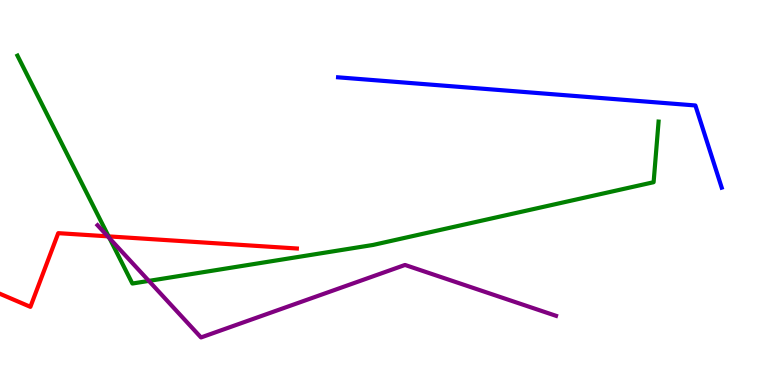[{'lines': ['blue', 'red'], 'intersections': []}, {'lines': ['green', 'red'], 'intersections': [{'x': 1.4, 'y': 3.86}]}, {'lines': ['purple', 'red'], 'intersections': [{'x': 1.39, 'y': 3.86}]}, {'lines': ['blue', 'green'], 'intersections': []}, {'lines': ['blue', 'purple'], 'intersections': []}, {'lines': ['green', 'purple'], 'intersections': [{'x': 1.41, 'y': 3.81}, {'x': 1.92, 'y': 2.7}]}]